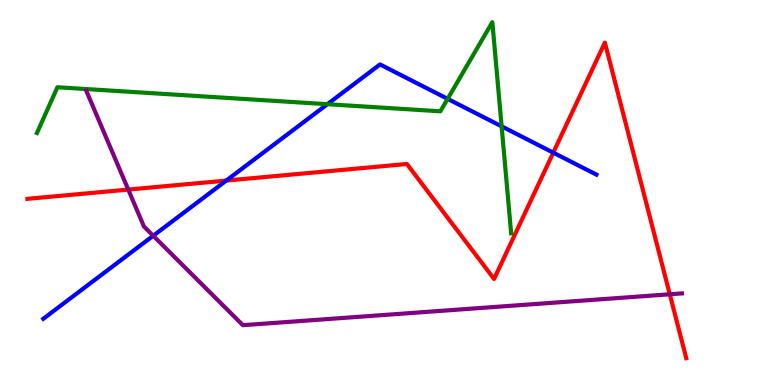[{'lines': ['blue', 'red'], 'intersections': [{'x': 2.92, 'y': 5.31}, {'x': 7.14, 'y': 6.03}]}, {'lines': ['green', 'red'], 'intersections': []}, {'lines': ['purple', 'red'], 'intersections': [{'x': 1.65, 'y': 5.08}, {'x': 8.64, 'y': 2.36}]}, {'lines': ['blue', 'green'], 'intersections': [{'x': 4.22, 'y': 7.29}, {'x': 5.78, 'y': 7.43}, {'x': 6.47, 'y': 6.72}]}, {'lines': ['blue', 'purple'], 'intersections': [{'x': 1.98, 'y': 3.88}]}, {'lines': ['green', 'purple'], 'intersections': []}]